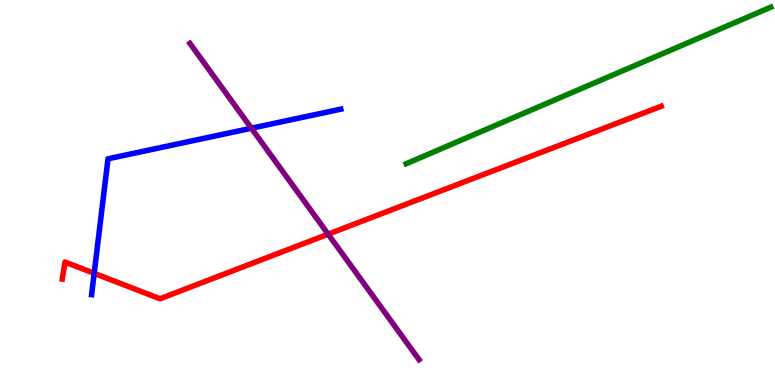[{'lines': ['blue', 'red'], 'intersections': [{'x': 1.22, 'y': 2.9}]}, {'lines': ['green', 'red'], 'intersections': []}, {'lines': ['purple', 'red'], 'intersections': [{'x': 4.23, 'y': 3.92}]}, {'lines': ['blue', 'green'], 'intersections': []}, {'lines': ['blue', 'purple'], 'intersections': [{'x': 3.24, 'y': 6.67}]}, {'lines': ['green', 'purple'], 'intersections': []}]